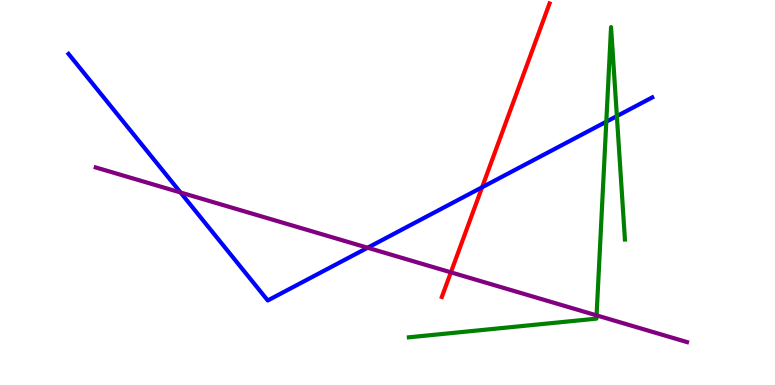[{'lines': ['blue', 'red'], 'intersections': [{'x': 6.22, 'y': 5.14}]}, {'lines': ['green', 'red'], 'intersections': []}, {'lines': ['purple', 'red'], 'intersections': [{'x': 5.82, 'y': 2.93}]}, {'lines': ['blue', 'green'], 'intersections': [{'x': 7.82, 'y': 6.84}, {'x': 7.96, 'y': 6.98}]}, {'lines': ['blue', 'purple'], 'intersections': [{'x': 2.33, 'y': 5.0}, {'x': 4.74, 'y': 3.57}]}, {'lines': ['green', 'purple'], 'intersections': [{'x': 7.7, 'y': 1.81}]}]